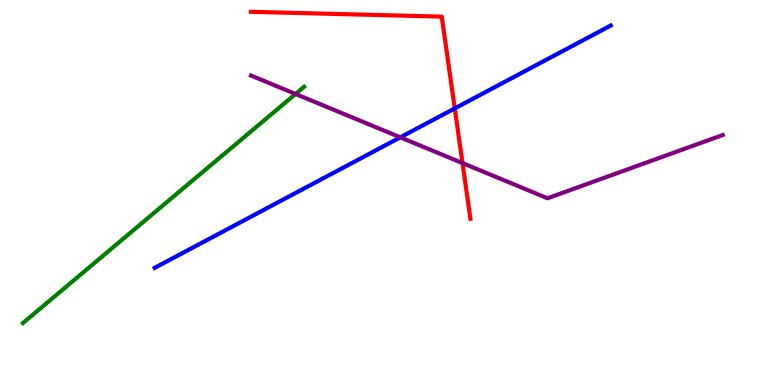[{'lines': ['blue', 'red'], 'intersections': [{'x': 5.87, 'y': 7.18}]}, {'lines': ['green', 'red'], 'intersections': []}, {'lines': ['purple', 'red'], 'intersections': [{'x': 5.97, 'y': 5.76}]}, {'lines': ['blue', 'green'], 'intersections': []}, {'lines': ['blue', 'purple'], 'intersections': [{'x': 5.17, 'y': 6.43}]}, {'lines': ['green', 'purple'], 'intersections': [{'x': 3.81, 'y': 7.56}]}]